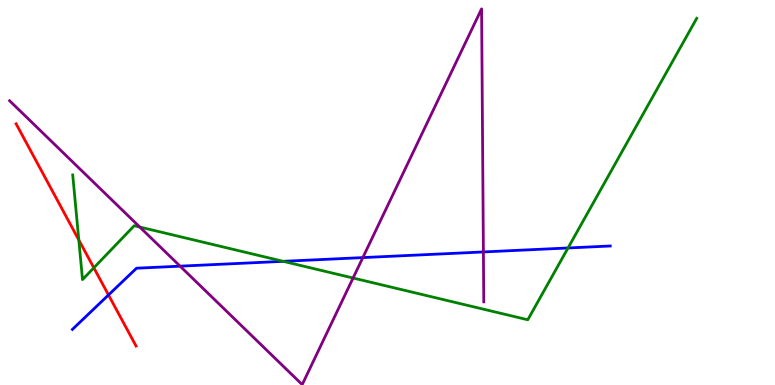[{'lines': ['blue', 'red'], 'intersections': [{'x': 1.4, 'y': 2.34}]}, {'lines': ['green', 'red'], 'intersections': [{'x': 1.02, 'y': 3.77}, {'x': 1.21, 'y': 3.04}]}, {'lines': ['purple', 'red'], 'intersections': []}, {'lines': ['blue', 'green'], 'intersections': [{'x': 3.65, 'y': 3.21}, {'x': 7.33, 'y': 3.56}]}, {'lines': ['blue', 'purple'], 'intersections': [{'x': 2.32, 'y': 3.09}, {'x': 4.68, 'y': 3.31}, {'x': 6.24, 'y': 3.46}]}, {'lines': ['green', 'purple'], 'intersections': [{'x': 1.8, 'y': 4.1}, {'x': 4.56, 'y': 2.78}]}]